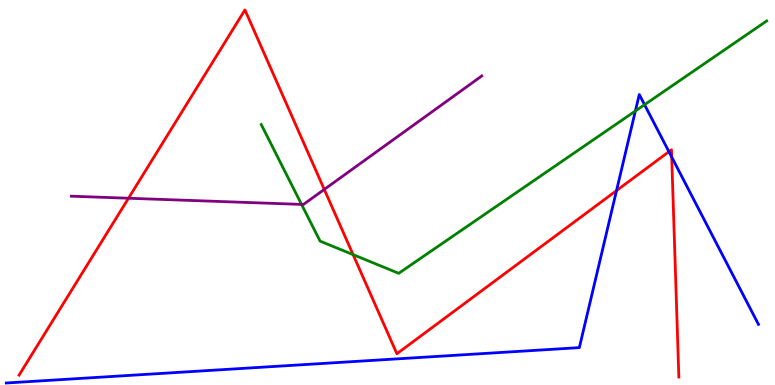[{'lines': ['blue', 'red'], 'intersections': [{'x': 7.96, 'y': 5.05}, {'x': 8.63, 'y': 6.06}, {'x': 8.67, 'y': 5.92}]}, {'lines': ['green', 'red'], 'intersections': [{'x': 4.56, 'y': 3.39}]}, {'lines': ['purple', 'red'], 'intersections': [{'x': 1.66, 'y': 4.85}, {'x': 4.18, 'y': 5.08}]}, {'lines': ['blue', 'green'], 'intersections': [{'x': 8.2, 'y': 7.12}, {'x': 8.32, 'y': 7.28}]}, {'lines': ['blue', 'purple'], 'intersections': []}, {'lines': ['green', 'purple'], 'intersections': [{'x': 3.89, 'y': 4.69}]}]